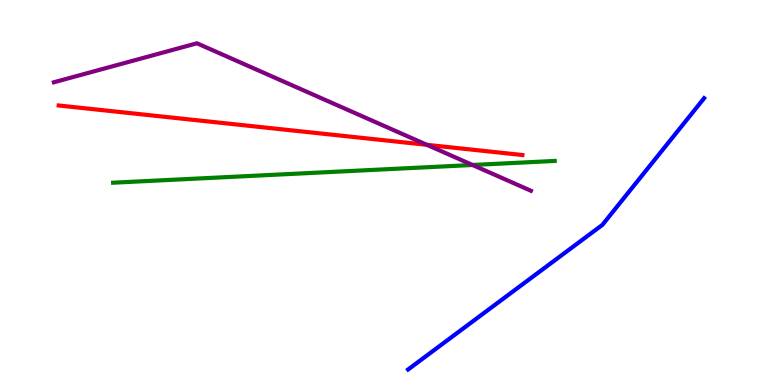[{'lines': ['blue', 'red'], 'intersections': []}, {'lines': ['green', 'red'], 'intersections': []}, {'lines': ['purple', 'red'], 'intersections': [{'x': 5.51, 'y': 6.24}]}, {'lines': ['blue', 'green'], 'intersections': []}, {'lines': ['blue', 'purple'], 'intersections': []}, {'lines': ['green', 'purple'], 'intersections': [{'x': 6.1, 'y': 5.71}]}]